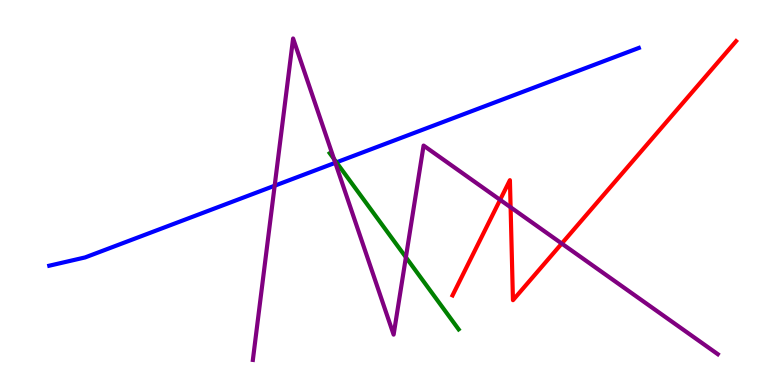[{'lines': ['blue', 'red'], 'intersections': []}, {'lines': ['green', 'red'], 'intersections': []}, {'lines': ['purple', 'red'], 'intersections': [{'x': 6.45, 'y': 4.81}, {'x': 6.59, 'y': 4.62}, {'x': 7.25, 'y': 3.67}]}, {'lines': ['blue', 'green'], 'intersections': [{'x': 4.34, 'y': 5.78}]}, {'lines': ['blue', 'purple'], 'intersections': [{'x': 3.54, 'y': 5.18}, {'x': 4.33, 'y': 5.77}]}, {'lines': ['green', 'purple'], 'intersections': [{'x': 4.31, 'y': 5.87}, {'x': 5.24, 'y': 3.32}]}]